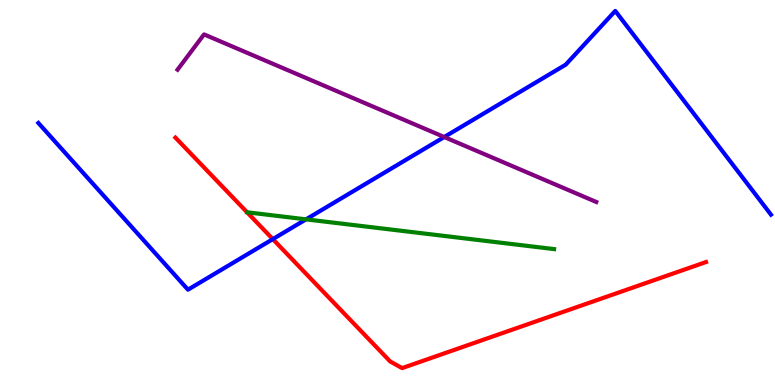[{'lines': ['blue', 'red'], 'intersections': [{'x': 3.52, 'y': 3.79}]}, {'lines': ['green', 'red'], 'intersections': [{'x': 3.19, 'y': 4.49}]}, {'lines': ['purple', 'red'], 'intersections': []}, {'lines': ['blue', 'green'], 'intersections': [{'x': 3.95, 'y': 4.3}]}, {'lines': ['blue', 'purple'], 'intersections': [{'x': 5.73, 'y': 6.44}]}, {'lines': ['green', 'purple'], 'intersections': []}]